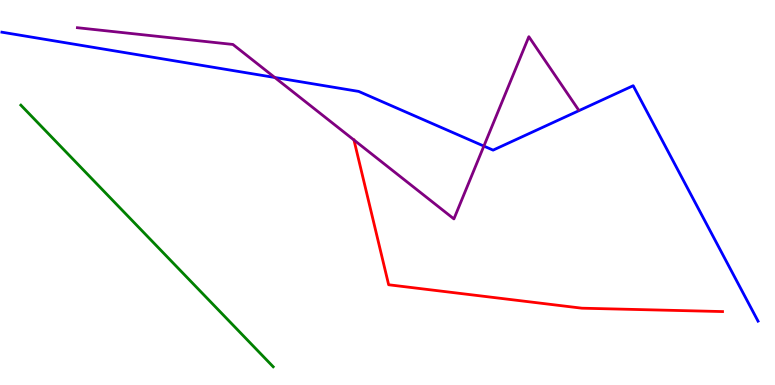[{'lines': ['blue', 'red'], 'intersections': []}, {'lines': ['green', 'red'], 'intersections': []}, {'lines': ['purple', 'red'], 'intersections': []}, {'lines': ['blue', 'green'], 'intersections': []}, {'lines': ['blue', 'purple'], 'intersections': [{'x': 3.55, 'y': 7.99}, {'x': 6.24, 'y': 6.21}]}, {'lines': ['green', 'purple'], 'intersections': []}]